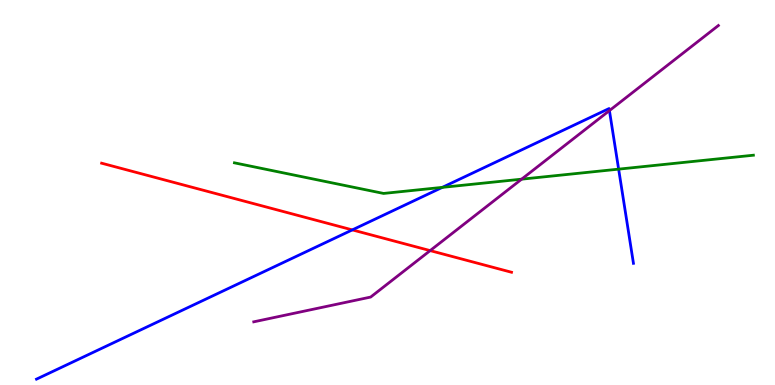[{'lines': ['blue', 'red'], 'intersections': [{'x': 4.55, 'y': 4.03}]}, {'lines': ['green', 'red'], 'intersections': []}, {'lines': ['purple', 'red'], 'intersections': [{'x': 5.55, 'y': 3.49}]}, {'lines': ['blue', 'green'], 'intersections': [{'x': 5.71, 'y': 5.13}, {'x': 7.98, 'y': 5.61}]}, {'lines': ['blue', 'purple'], 'intersections': [{'x': 7.86, 'y': 7.13}]}, {'lines': ['green', 'purple'], 'intersections': [{'x': 6.73, 'y': 5.35}]}]